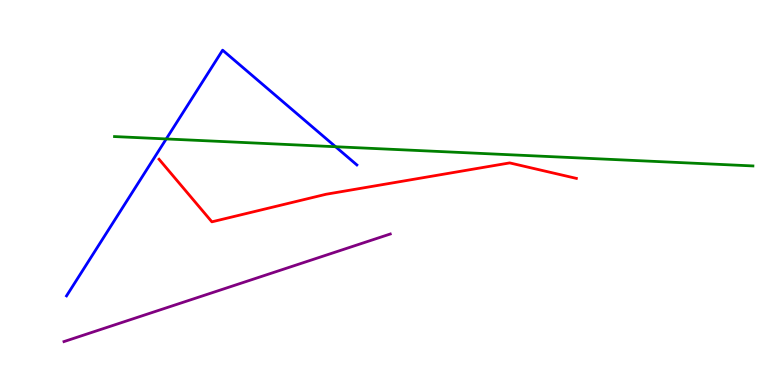[{'lines': ['blue', 'red'], 'intersections': []}, {'lines': ['green', 'red'], 'intersections': []}, {'lines': ['purple', 'red'], 'intersections': []}, {'lines': ['blue', 'green'], 'intersections': [{'x': 2.14, 'y': 6.39}, {'x': 4.33, 'y': 6.19}]}, {'lines': ['blue', 'purple'], 'intersections': []}, {'lines': ['green', 'purple'], 'intersections': []}]